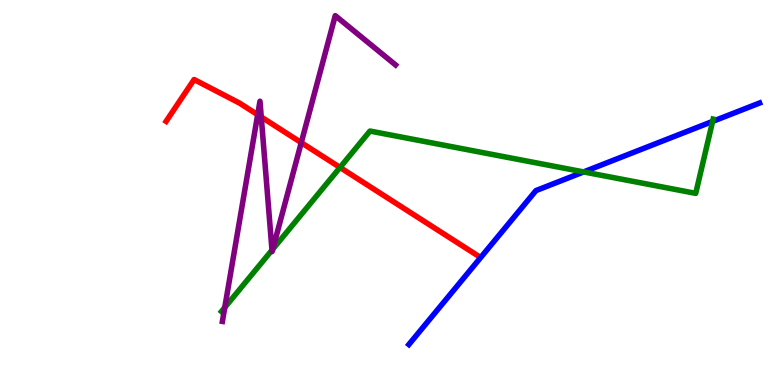[{'lines': ['blue', 'red'], 'intersections': []}, {'lines': ['green', 'red'], 'intersections': [{'x': 4.39, 'y': 5.65}]}, {'lines': ['purple', 'red'], 'intersections': [{'x': 3.32, 'y': 7.02}, {'x': 3.37, 'y': 6.96}, {'x': 3.89, 'y': 6.3}]}, {'lines': ['blue', 'green'], 'intersections': [{'x': 7.53, 'y': 5.53}, {'x': 9.19, 'y': 6.85}]}, {'lines': ['blue', 'purple'], 'intersections': []}, {'lines': ['green', 'purple'], 'intersections': [{'x': 2.9, 'y': 2.01}, {'x': 3.51, 'y': 3.5}, {'x': 3.52, 'y': 3.53}]}]